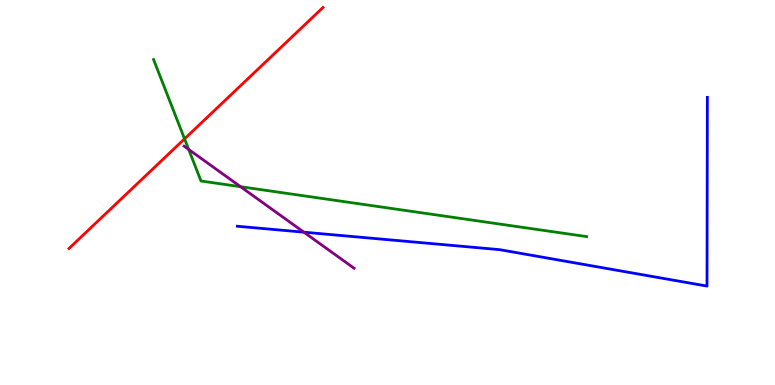[{'lines': ['blue', 'red'], 'intersections': []}, {'lines': ['green', 'red'], 'intersections': [{'x': 2.38, 'y': 6.39}]}, {'lines': ['purple', 'red'], 'intersections': []}, {'lines': ['blue', 'green'], 'intersections': []}, {'lines': ['blue', 'purple'], 'intersections': [{'x': 3.92, 'y': 3.97}]}, {'lines': ['green', 'purple'], 'intersections': [{'x': 2.43, 'y': 6.12}, {'x': 3.1, 'y': 5.15}]}]